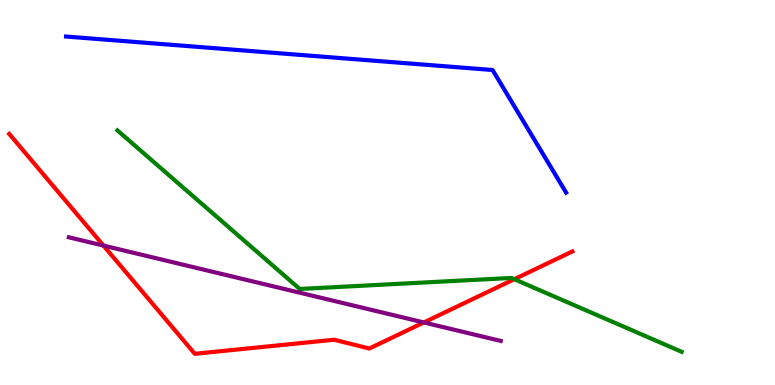[{'lines': ['blue', 'red'], 'intersections': []}, {'lines': ['green', 'red'], 'intersections': [{'x': 6.64, 'y': 2.75}]}, {'lines': ['purple', 'red'], 'intersections': [{'x': 1.34, 'y': 3.62}, {'x': 5.47, 'y': 1.62}]}, {'lines': ['blue', 'green'], 'intersections': []}, {'lines': ['blue', 'purple'], 'intersections': []}, {'lines': ['green', 'purple'], 'intersections': []}]